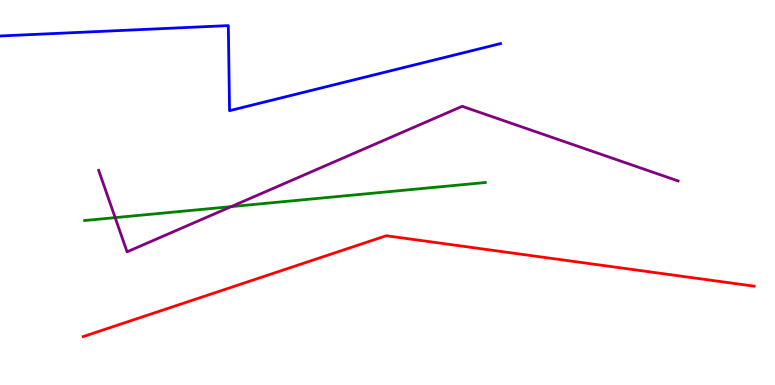[{'lines': ['blue', 'red'], 'intersections': []}, {'lines': ['green', 'red'], 'intersections': []}, {'lines': ['purple', 'red'], 'intersections': []}, {'lines': ['blue', 'green'], 'intersections': []}, {'lines': ['blue', 'purple'], 'intersections': []}, {'lines': ['green', 'purple'], 'intersections': [{'x': 1.49, 'y': 4.35}, {'x': 2.98, 'y': 4.63}]}]